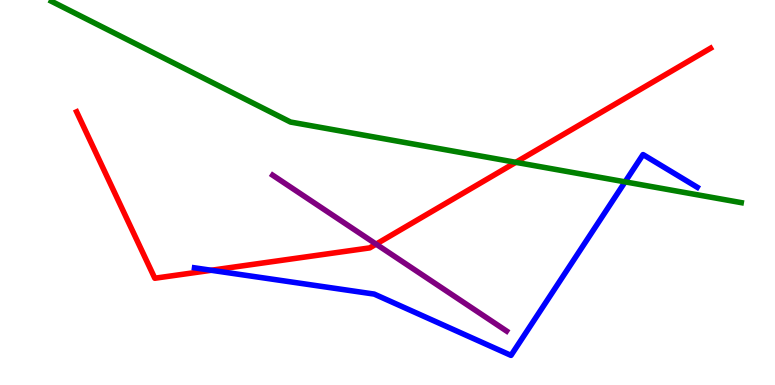[{'lines': ['blue', 'red'], 'intersections': [{'x': 2.73, 'y': 2.98}]}, {'lines': ['green', 'red'], 'intersections': [{'x': 6.66, 'y': 5.78}]}, {'lines': ['purple', 'red'], 'intersections': [{'x': 4.85, 'y': 3.66}]}, {'lines': ['blue', 'green'], 'intersections': [{'x': 8.07, 'y': 5.28}]}, {'lines': ['blue', 'purple'], 'intersections': []}, {'lines': ['green', 'purple'], 'intersections': []}]